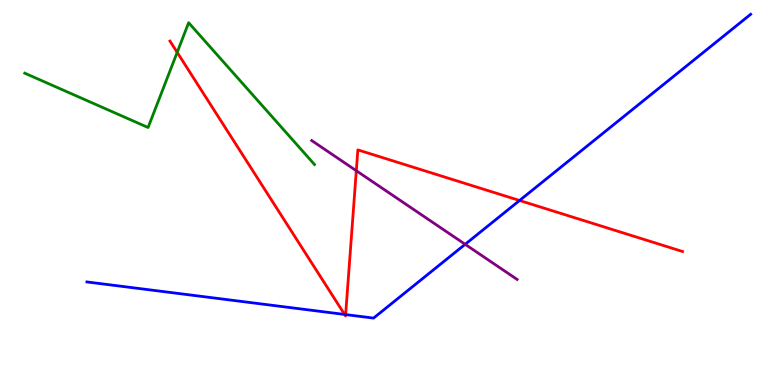[{'lines': ['blue', 'red'], 'intersections': [{'x': 4.45, 'y': 1.83}, {'x': 4.46, 'y': 1.83}, {'x': 6.7, 'y': 4.79}]}, {'lines': ['green', 'red'], 'intersections': [{'x': 2.29, 'y': 8.64}]}, {'lines': ['purple', 'red'], 'intersections': [{'x': 4.6, 'y': 5.57}]}, {'lines': ['blue', 'green'], 'intersections': []}, {'lines': ['blue', 'purple'], 'intersections': [{'x': 6.0, 'y': 3.65}]}, {'lines': ['green', 'purple'], 'intersections': []}]